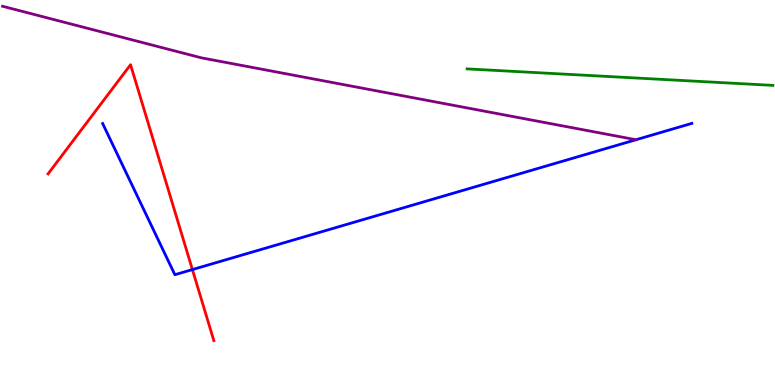[{'lines': ['blue', 'red'], 'intersections': [{'x': 2.48, 'y': 3.0}]}, {'lines': ['green', 'red'], 'intersections': []}, {'lines': ['purple', 'red'], 'intersections': []}, {'lines': ['blue', 'green'], 'intersections': []}, {'lines': ['blue', 'purple'], 'intersections': []}, {'lines': ['green', 'purple'], 'intersections': []}]